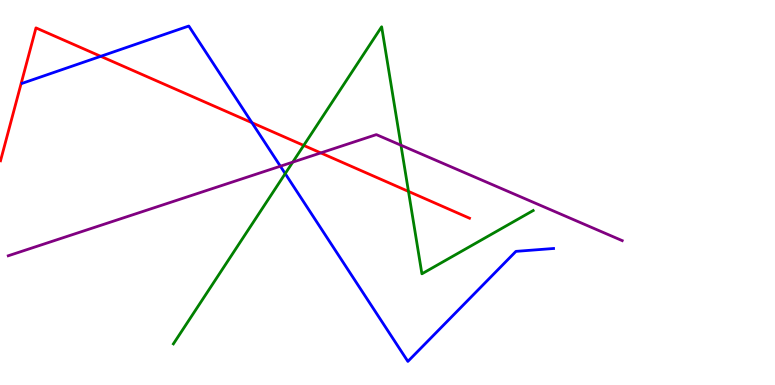[{'lines': ['blue', 'red'], 'intersections': [{'x': 1.3, 'y': 8.54}, {'x': 3.25, 'y': 6.81}]}, {'lines': ['green', 'red'], 'intersections': [{'x': 3.92, 'y': 6.22}, {'x': 5.27, 'y': 5.03}]}, {'lines': ['purple', 'red'], 'intersections': [{'x': 4.14, 'y': 6.03}]}, {'lines': ['blue', 'green'], 'intersections': [{'x': 3.68, 'y': 5.49}]}, {'lines': ['blue', 'purple'], 'intersections': [{'x': 3.62, 'y': 5.68}]}, {'lines': ['green', 'purple'], 'intersections': [{'x': 3.78, 'y': 5.79}, {'x': 5.17, 'y': 6.23}]}]